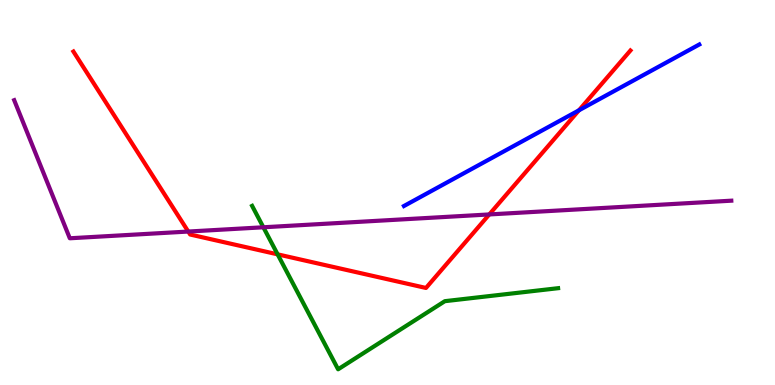[{'lines': ['blue', 'red'], 'intersections': [{'x': 7.47, 'y': 7.13}]}, {'lines': ['green', 'red'], 'intersections': [{'x': 3.58, 'y': 3.39}]}, {'lines': ['purple', 'red'], 'intersections': [{'x': 2.43, 'y': 3.99}, {'x': 6.31, 'y': 4.43}]}, {'lines': ['blue', 'green'], 'intersections': []}, {'lines': ['blue', 'purple'], 'intersections': []}, {'lines': ['green', 'purple'], 'intersections': [{'x': 3.4, 'y': 4.1}]}]